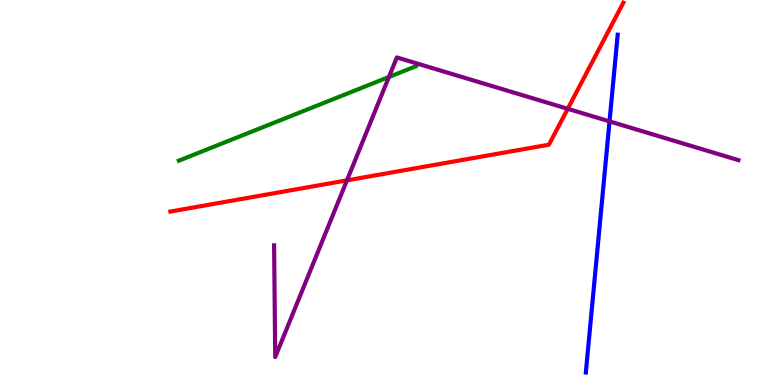[{'lines': ['blue', 'red'], 'intersections': []}, {'lines': ['green', 'red'], 'intersections': []}, {'lines': ['purple', 'red'], 'intersections': [{'x': 4.48, 'y': 5.32}, {'x': 7.33, 'y': 7.17}]}, {'lines': ['blue', 'green'], 'intersections': []}, {'lines': ['blue', 'purple'], 'intersections': [{'x': 7.86, 'y': 6.85}]}, {'lines': ['green', 'purple'], 'intersections': [{'x': 5.02, 'y': 8.0}]}]